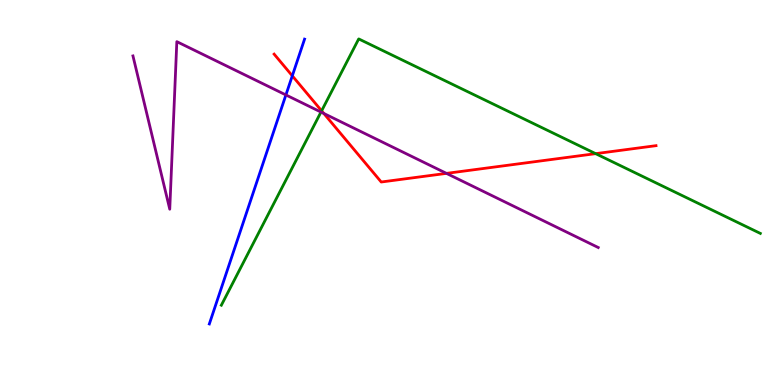[{'lines': ['blue', 'red'], 'intersections': [{'x': 3.77, 'y': 8.03}]}, {'lines': ['green', 'red'], 'intersections': [{'x': 4.15, 'y': 7.12}, {'x': 7.69, 'y': 6.01}]}, {'lines': ['purple', 'red'], 'intersections': [{'x': 4.18, 'y': 7.05}, {'x': 5.76, 'y': 5.5}]}, {'lines': ['blue', 'green'], 'intersections': []}, {'lines': ['blue', 'purple'], 'intersections': [{'x': 3.69, 'y': 7.53}]}, {'lines': ['green', 'purple'], 'intersections': [{'x': 4.14, 'y': 7.09}]}]